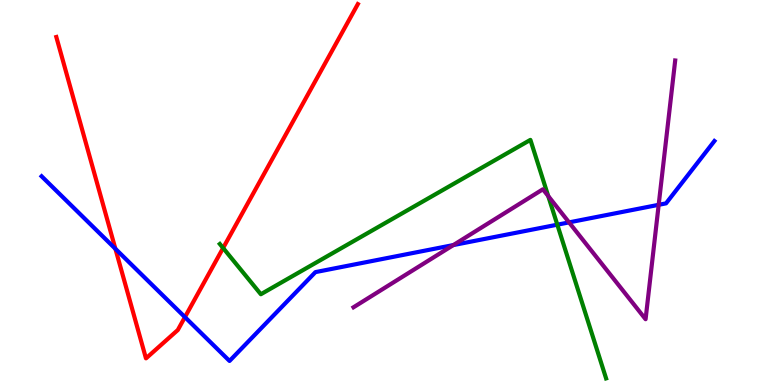[{'lines': ['blue', 'red'], 'intersections': [{'x': 1.49, 'y': 3.54}, {'x': 2.39, 'y': 1.76}]}, {'lines': ['green', 'red'], 'intersections': [{'x': 2.88, 'y': 3.56}]}, {'lines': ['purple', 'red'], 'intersections': []}, {'lines': ['blue', 'green'], 'intersections': [{'x': 7.19, 'y': 4.16}]}, {'lines': ['blue', 'purple'], 'intersections': [{'x': 5.85, 'y': 3.63}, {'x': 7.34, 'y': 4.22}, {'x': 8.5, 'y': 4.68}]}, {'lines': ['green', 'purple'], 'intersections': [{'x': 7.07, 'y': 4.91}]}]